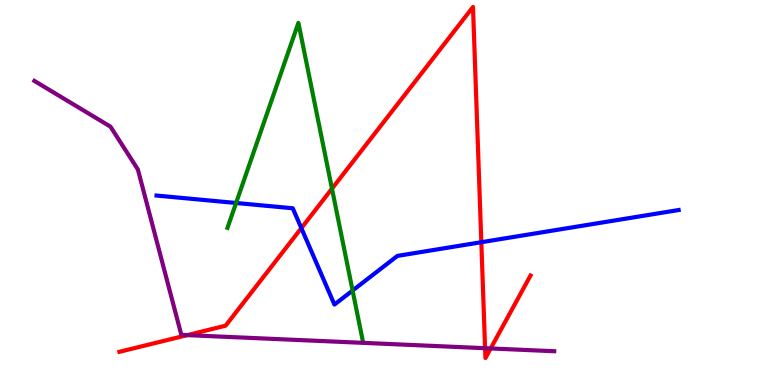[{'lines': ['blue', 'red'], 'intersections': [{'x': 3.89, 'y': 4.07}, {'x': 6.21, 'y': 3.71}]}, {'lines': ['green', 'red'], 'intersections': [{'x': 4.28, 'y': 5.1}]}, {'lines': ['purple', 'red'], 'intersections': [{'x': 2.42, 'y': 1.3}, {'x': 6.26, 'y': 0.956}, {'x': 6.33, 'y': 0.949}]}, {'lines': ['blue', 'green'], 'intersections': [{'x': 3.05, 'y': 4.73}, {'x': 4.55, 'y': 2.45}]}, {'lines': ['blue', 'purple'], 'intersections': []}, {'lines': ['green', 'purple'], 'intersections': []}]